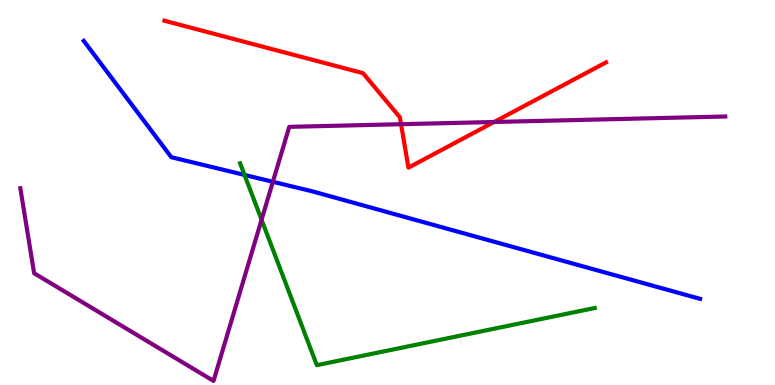[{'lines': ['blue', 'red'], 'intersections': []}, {'lines': ['green', 'red'], 'intersections': []}, {'lines': ['purple', 'red'], 'intersections': [{'x': 5.17, 'y': 6.77}, {'x': 6.38, 'y': 6.83}]}, {'lines': ['blue', 'green'], 'intersections': [{'x': 3.16, 'y': 5.46}]}, {'lines': ['blue', 'purple'], 'intersections': [{'x': 3.52, 'y': 5.28}]}, {'lines': ['green', 'purple'], 'intersections': [{'x': 3.38, 'y': 4.29}]}]